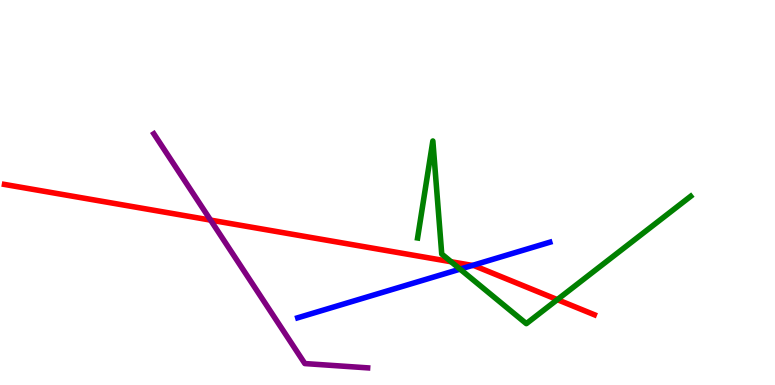[{'lines': ['blue', 'red'], 'intersections': [{'x': 6.1, 'y': 3.11}]}, {'lines': ['green', 'red'], 'intersections': [{'x': 5.82, 'y': 3.2}, {'x': 7.19, 'y': 2.22}]}, {'lines': ['purple', 'red'], 'intersections': [{'x': 2.72, 'y': 4.28}]}, {'lines': ['blue', 'green'], 'intersections': [{'x': 5.94, 'y': 3.01}]}, {'lines': ['blue', 'purple'], 'intersections': []}, {'lines': ['green', 'purple'], 'intersections': []}]